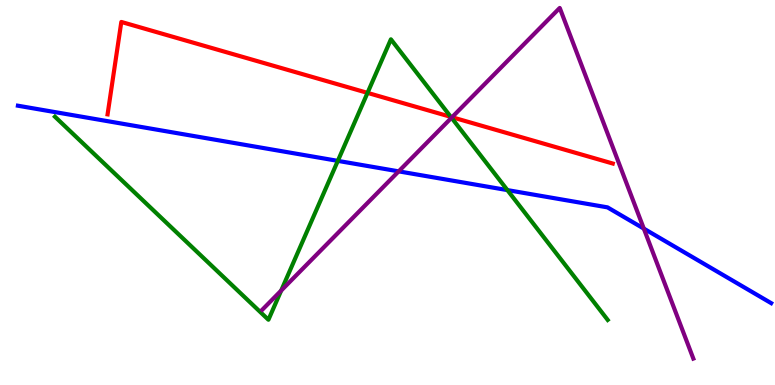[{'lines': ['blue', 'red'], 'intersections': []}, {'lines': ['green', 'red'], 'intersections': [{'x': 4.74, 'y': 7.59}, {'x': 5.82, 'y': 6.96}]}, {'lines': ['purple', 'red'], 'intersections': [{'x': 5.83, 'y': 6.96}]}, {'lines': ['blue', 'green'], 'intersections': [{'x': 4.36, 'y': 5.82}, {'x': 6.55, 'y': 5.06}]}, {'lines': ['blue', 'purple'], 'intersections': [{'x': 5.14, 'y': 5.55}, {'x': 8.31, 'y': 4.06}]}, {'lines': ['green', 'purple'], 'intersections': [{'x': 3.63, 'y': 2.45}, {'x': 5.83, 'y': 6.94}]}]